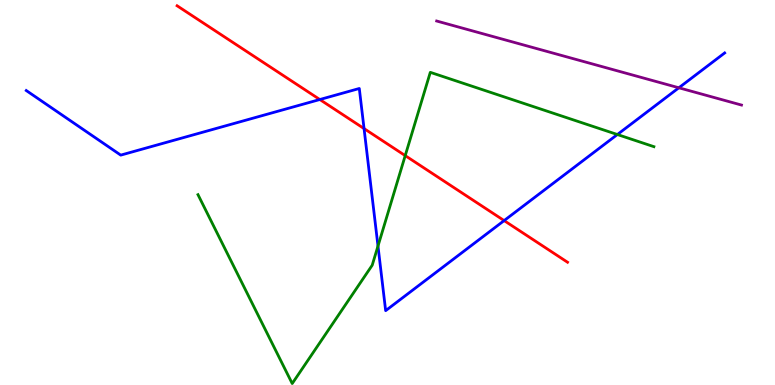[{'lines': ['blue', 'red'], 'intersections': [{'x': 4.13, 'y': 7.41}, {'x': 4.7, 'y': 6.66}, {'x': 6.5, 'y': 4.27}]}, {'lines': ['green', 'red'], 'intersections': [{'x': 5.23, 'y': 5.96}]}, {'lines': ['purple', 'red'], 'intersections': []}, {'lines': ['blue', 'green'], 'intersections': [{'x': 4.88, 'y': 3.61}, {'x': 7.97, 'y': 6.51}]}, {'lines': ['blue', 'purple'], 'intersections': [{'x': 8.76, 'y': 7.72}]}, {'lines': ['green', 'purple'], 'intersections': []}]